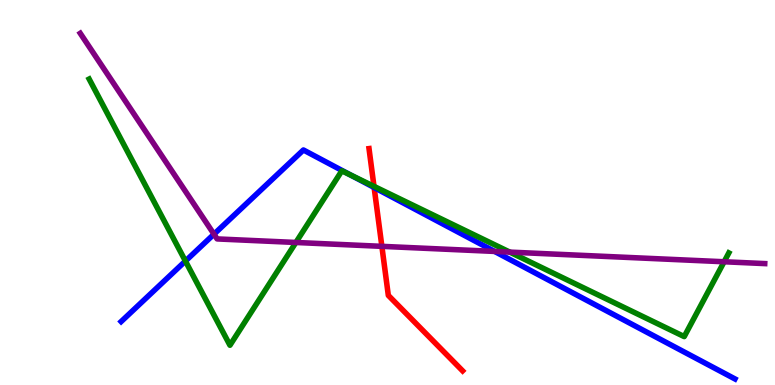[{'lines': ['blue', 'red'], 'intersections': [{'x': 4.83, 'y': 5.13}]}, {'lines': ['green', 'red'], 'intersections': [{'x': 4.83, 'y': 5.16}]}, {'lines': ['purple', 'red'], 'intersections': [{'x': 4.93, 'y': 3.6}]}, {'lines': ['blue', 'green'], 'intersections': [{'x': 2.39, 'y': 3.22}, {'x': 4.53, 'y': 5.45}]}, {'lines': ['blue', 'purple'], 'intersections': [{'x': 2.76, 'y': 3.92}, {'x': 6.38, 'y': 3.47}]}, {'lines': ['green', 'purple'], 'intersections': [{'x': 3.82, 'y': 3.7}, {'x': 6.58, 'y': 3.45}, {'x': 9.34, 'y': 3.2}]}]